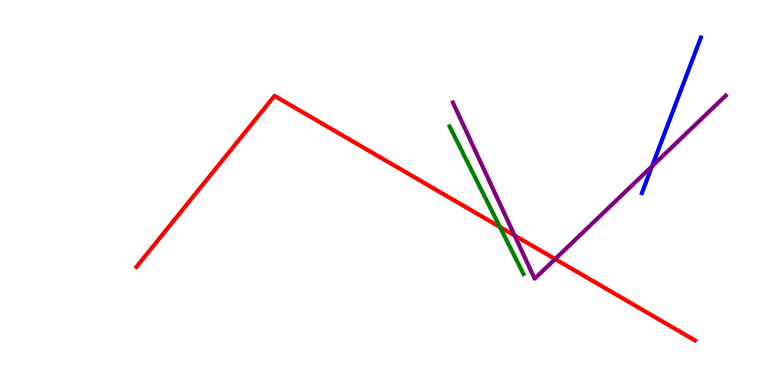[{'lines': ['blue', 'red'], 'intersections': []}, {'lines': ['green', 'red'], 'intersections': [{'x': 6.45, 'y': 4.11}]}, {'lines': ['purple', 'red'], 'intersections': [{'x': 6.64, 'y': 3.88}, {'x': 7.16, 'y': 3.27}]}, {'lines': ['blue', 'green'], 'intersections': []}, {'lines': ['blue', 'purple'], 'intersections': [{'x': 8.41, 'y': 5.68}]}, {'lines': ['green', 'purple'], 'intersections': []}]